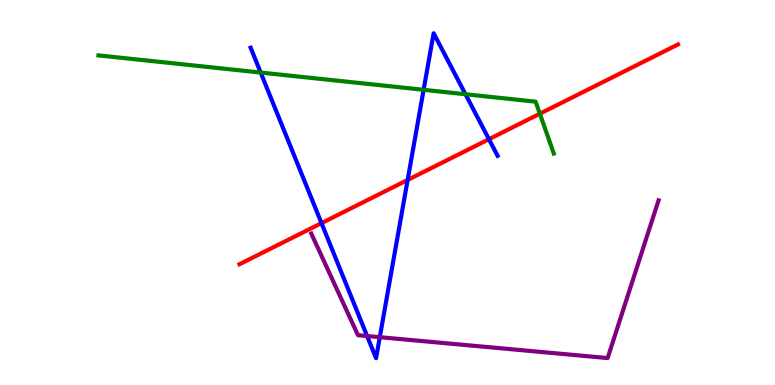[{'lines': ['blue', 'red'], 'intersections': [{'x': 4.15, 'y': 4.2}, {'x': 5.26, 'y': 5.33}, {'x': 6.31, 'y': 6.38}]}, {'lines': ['green', 'red'], 'intersections': [{'x': 6.97, 'y': 7.05}]}, {'lines': ['purple', 'red'], 'intersections': []}, {'lines': ['blue', 'green'], 'intersections': [{'x': 3.36, 'y': 8.12}, {'x': 5.47, 'y': 7.67}, {'x': 6.01, 'y': 7.55}]}, {'lines': ['blue', 'purple'], 'intersections': [{'x': 4.74, 'y': 1.27}, {'x': 4.9, 'y': 1.24}]}, {'lines': ['green', 'purple'], 'intersections': []}]